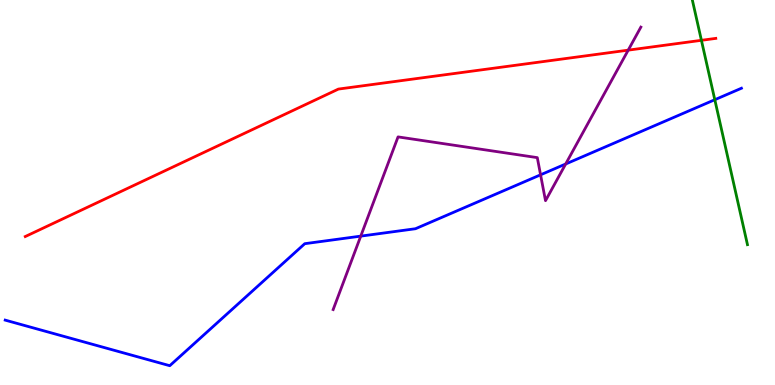[{'lines': ['blue', 'red'], 'intersections': []}, {'lines': ['green', 'red'], 'intersections': [{'x': 9.05, 'y': 8.95}]}, {'lines': ['purple', 'red'], 'intersections': [{'x': 8.11, 'y': 8.7}]}, {'lines': ['blue', 'green'], 'intersections': [{'x': 9.22, 'y': 7.41}]}, {'lines': ['blue', 'purple'], 'intersections': [{'x': 4.65, 'y': 3.87}, {'x': 6.98, 'y': 5.46}, {'x': 7.3, 'y': 5.74}]}, {'lines': ['green', 'purple'], 'intersections': []}]